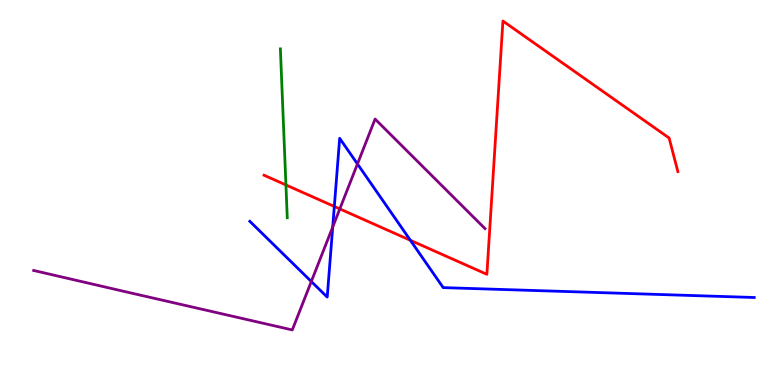[{'lines': ['blue', 'red'], 'intersections': [{'x': 4.31, 'y': 4.64}, {'x': 5.3, 'y': 3.76}]}, {'lines': ['green', 'red'], 'intersections': [{'x': 3.69, 'y': 5.2}]}, {'lines': ['purple', 'red'], 'intersections': [{'x': 4.38, 'y': 4.57}]}, {'lines': ['blue', 'green'], 'intersections': []}, {'lines': ['blue', 'purple'], 'intersections': [{'x': 4.02, 'y': 2.69}, {'x': 4.29, 'y': 4.1}, {'x': 4.61, 'y': 5.74}]}, {'lines': ['green', 'purple'], 'intersections': []}]